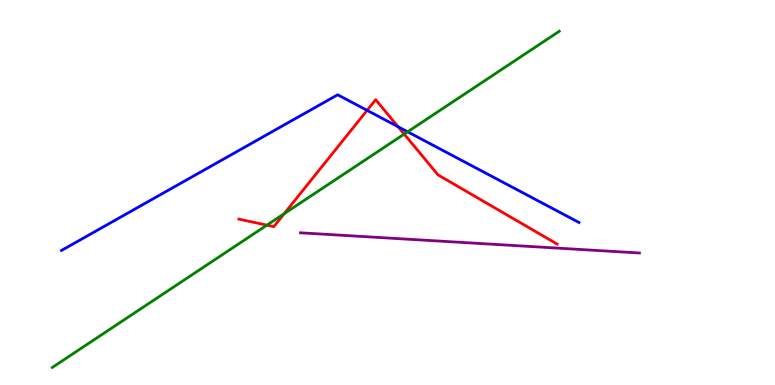[{'lines': ['blue', 'red'], 'intersections': [{'x': 4.74, 'y': 7.13}, {'x': 5.14, 'y': 6.71}]}, {'lines': ['green', 'red'], 'intersections': [{'x': 3.44, 'y': 4.15}, {'x': 3.67, 'y': 4.45}, {'x': 5.22, 'y': 6.52}]}, {'lines': ['purple', 'red'], 'intersections': []}, {'lines': ['blue', 'green'], 'intersections': [{'x': 5.26, 'y': 6.58}]}, {'lines': ['blue', 'purple'], 'intersections': []}, {'lines': ['green', 'purple'], 'intersections': []}]